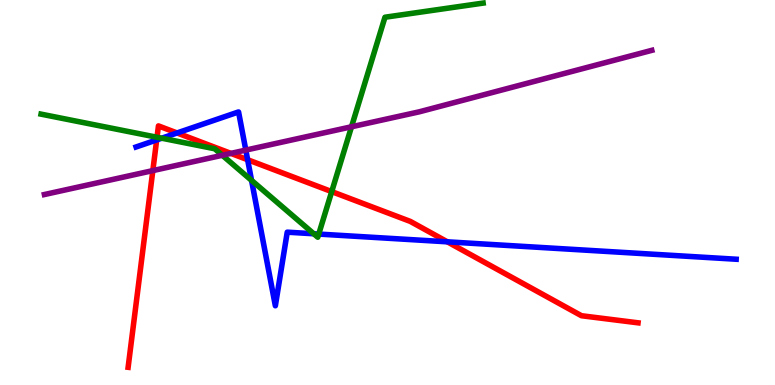[{'lines': ['blue', 'red'], 'intersections': [{'x': 2.02, 'y': 6.37}, {'x': 2.28, 'y': 6.55}, {'x': 3.2, 'y': 5.85}, {'x': 5.77, 'y': 3.72}]}, {'lines': ['green', 'red'], 'intersections': [{'x': 2.03, 'y': 6.43}, {'x': 4.28, 'y': 5.02}]}, {'lines': ['purple', 'red'], 'intersections': [{'x': 1.97, 'y': 5.57}, {'x': 2.98, 'y': 6.02}]}, {'lines': ['blue', 'green'], 'intersections': [{'x': 2.09, 'y': 6.41}, {'x': 3.25, 'y': 5.31}, {'x': 4.05, 'y': 3.93}, {'x': 4.11, 'y': 3.92}]}, {'lines': ['blue', 'purple'], 'intersections': [{'x': 3.17, 'y': 6.1}]}, {'lines': ['green', 'purple'], 'intersections': [{'x': 2.87, 'y': 5.97}, {'x': 4.54, 'y': 6.71}]}]